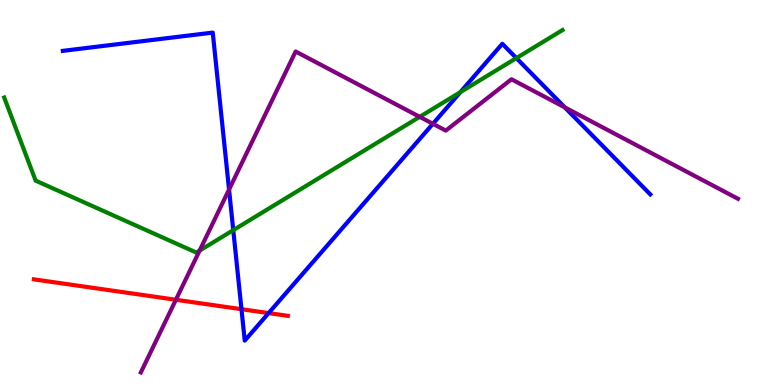[{'lines': ['blue', 'red'], 'intersections': [{'x': 3.12, 'y': 1.97}, {'x': 3.47, 'y': 1.87}]}, {'lines': ['green', 'red'], 'intersections': []}, {'lines': ['purple', 'red'], 'intersections': [{'x': 2.27, 'y': 2.21}]}, {'lines': ['blue', 'green'], 'intersections': [{'x': 3.01, 'y': 4.02}, {'x': 5.94, 'y': 7.61}, {'x': 6.66, 'y': 8.49}]}, {'lines': ['blue', 'purple'], 'intersections': [{'x': 2.96, 'y': 5.08}, {'x': 5.59, 'y': 6.78}, {'x': 7.29, 'y': 7.21}]}, {'lines': ['green', 'purple'], 'intersections': [{'x': 2.58, 'y': 3.49}, {'x': 5.42, 'y': 6.96}]}]